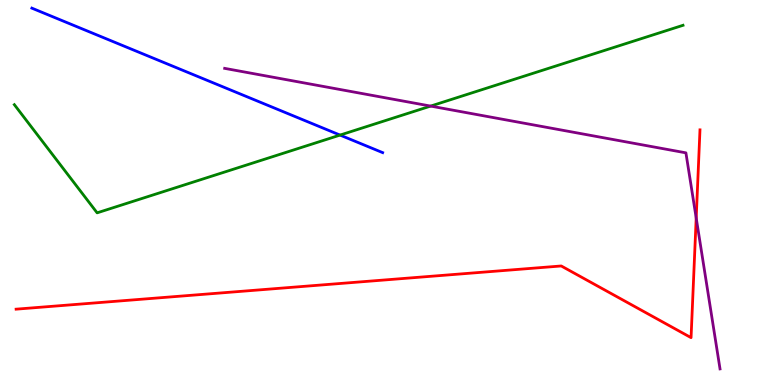[{'lines': ['blue', 'red'], 'intersections': []}, {'lines': ['green', 'red'], 'intersections': []}, {'lines': ['purple', 'red'], 'intersections': [{'x': 8.98, 'y': 4.34}]}, {'lines': ['blue', 'green'], 'intersections': [{'x': 4.39, 'y': 6.49}]}, {'lines': ['blue', 'purple'], 'intersections': []}, {'lines': ['green', 'purple'], 'intersections': [{'x': 5.56, 'y': 7.24}]}]